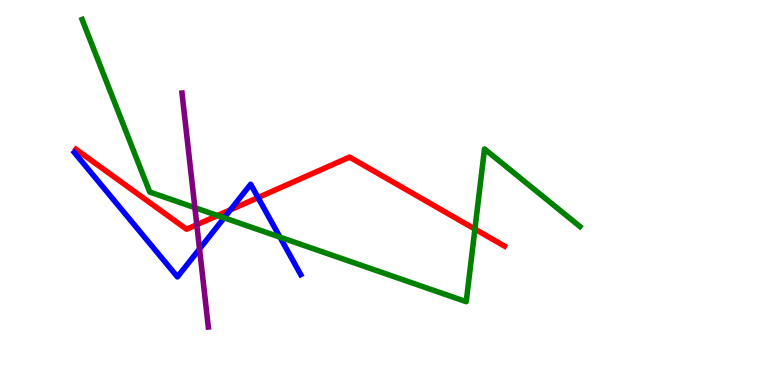[{'lines': ['blue', 'red'], 'intersections': [{'x': 2.97, 'y': 4.55}, {'x': 3.33, 'y': 4.87}]}, {'lines': ['green', 'red'], 'intersections': [{'x': 2.81, 'y': 4.4}, {'x': 6.13, 'y': 4.05}]}, {'lines': ['purple', 'red'], 'intersections': [{'x': 2.54, 'y': 4.16}]}, {'lines': ['blue', 'green'], 'intersections': [{'x': 2.89, 'y': 4.34}, {'x': 3.61, 'y': 3.84}]}, {'lines': ['blue', 'purple'], 'intersections': [{'x': 2.57, 'y': 3.53}]}, {'lines': ['green', 'purple'], 'intersections': [{'x': 2.51, 'y': 4.61}]}]